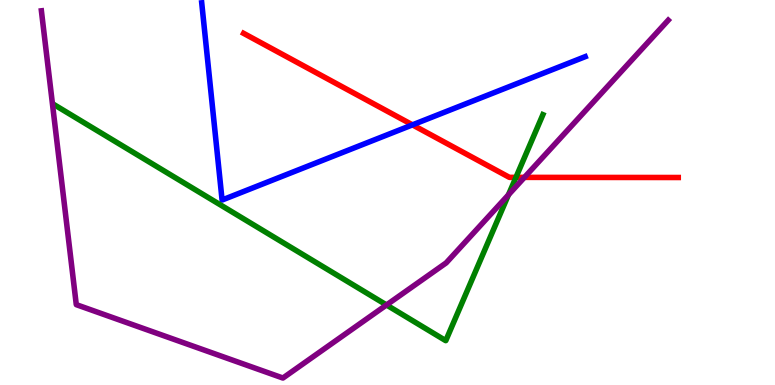[{'lines': ['blue', 'red'], 'intersections': [{'x': 5.32, 'y': 6.76}]}, {'lines': ['green', 'red'], 'intersections': [{'x': 6.66, 'y': 5.39}]}, {'lines': ['purple', 'red'], 'intersections': [{'x': 6.77, 'y': 5.39}]}, {'lines': ['blue', 'green'], 'intersections': []}, {'lines': ['blue', 'purple'], 'intersections': []}, {'lines': ['green', 'purple'], 'intersections': [{'x': 4.99, 'y': 2.08}, {'x': 6.56, 'y': 4.94}]}]